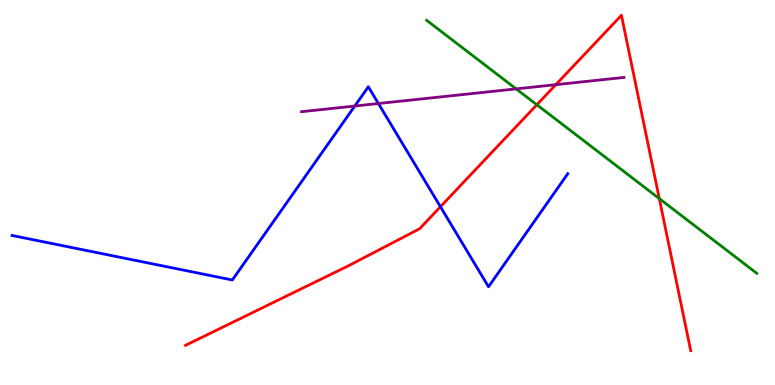[{'lines': ['blue', 'red'], 'intersections': [{'x': 5.68, 'y': 4.63}]}, {'lines': ['green', 'red'], 'intersections': [{'x': 6.93, 'y': 7.28}, {'x': 8.51, 'y': 4.84}]}, {'lines': ['purple', 'red'], 'intersections': [{'x': 7.17, 'y': 7.8}]}, {'lines': ['blue', 'green'], 'intersections': []}, {'lines': ['blue', 'purple'], 'intersections': [{'x': 4.58, 'y': 7.25}, {'x': 4.88, 'y': 7.31}]}, {'lines': ['green', 'purple'], 'intersections': [{'x': 6.66, 'y': 7.69}]}]